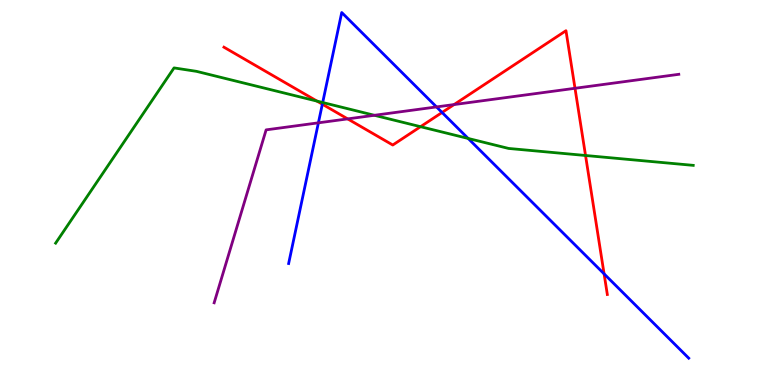[{'lines': ['blue', 'red'], 'intersections': [{'x': 4.16, 'y': 7.29}, {'x': 5.7, 'y': 7.08}, {'x': 7.79, 'y': 2.89}]}, {'lines': ['green', 'red'], 'intersections': [{'x': 4.09, 'y': 7.37}, {'x': 5.43, 'y': 6.71}, {'x': 7.56, 'y': 5.96}]}, {'lines': ['purple', 'red'], 'intersections': [{'x': 4.49, 'y': 6.91}, {'x': 5.86, 'y': 7.28}, {'x': 7.42, 'y': 7.71}]}, {'lines': ['blue', 'green'], 'intersections': [{'x': 4.16, 'y': 7.34}, {'x': 6.04, 'y': 6.4}]}, {'lines': ['blue', 'purple'], 'intersections': [{'x': 4.11, 'y': 6.81}, {'x': 5.63, 'y': 7.22}]}, {'lines': ['green', 'purple'], 'intersections': [{'x': 4.83, 'y': 7.01}]}]